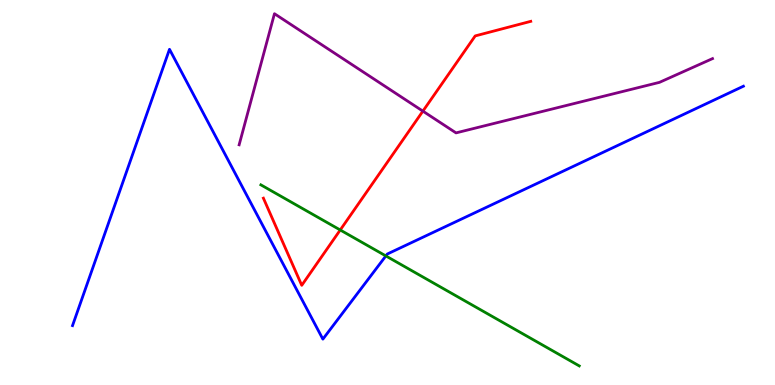[{'lines': ['blue', 'red'], 'intersections': []}, {'lines': ['green', 'red'], 'intersections': [{'x': 4.39, 'y': 4.03}]}, {'lines': ['purple', 'red'], 'intersections': [{'x': 5.46, 'y': 7.11}]}, {'lines': ['blue', 'green'], 'intersections': [{'x': 4.98, 'y': 3.35}]}, {'lines': ['blue', 'purple'], 'intersections': []}, {'lines': ['green', 'purple'], 'intersections': []}]